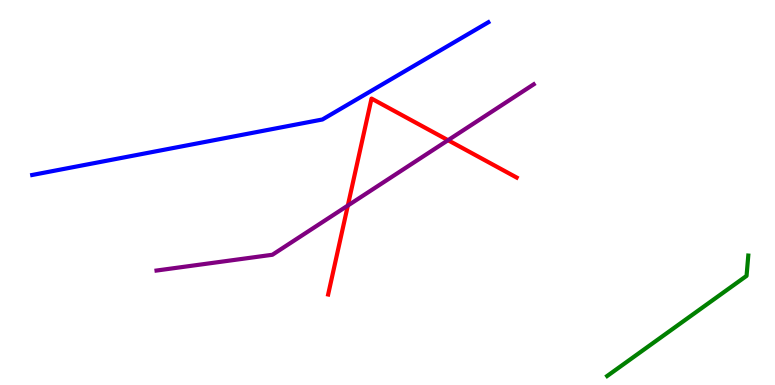[{'lines': ['blue', 'red'], 'intersections': []}, {'lines': ['green', 'red'], 'intersections': []}, {'lines': ['purple', 'red'], 'intersections': [{'x': 4.49, 'y': 4.66}, {'x': 5.78, 'y': 6.36}]}, {'lines': ['blue', 'green'], 'intersections': []}, {'lines': ['blue', 'purple'], 'intersections': []}, {'lines': ['green', 'purple'], 'intersections': []}]